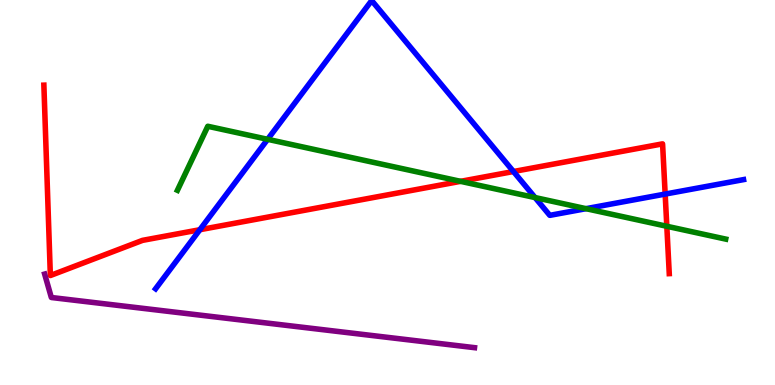[{'lines': ['blue', 'red'], 'intersections': [{'x': 2.58, 'y': 4.03}, {'x': 6.63, 'y': 5.54}, {'x': 8.58, 'y': 4.96}]}, {'lines': ['green', 'red'], 'intersections': [{'x': 5.94, 'y': 5.29}, {'x': 8.6, 'y': 4.12}]}, {'lines': ['purple', 'red'], 'intersections': []}, {'lines': ['blue', 'green'], 'intersections': [{'x': 3.45, 'y': 6.38}, {'x': 6.9, 'y': 4.87}, {'x': 7.56, 'y': 4.58}]}, {'lines': ['blue', 'purple'], 'intersections': []}, {'lines': ['green', 'purple'], 'intersections': []}]